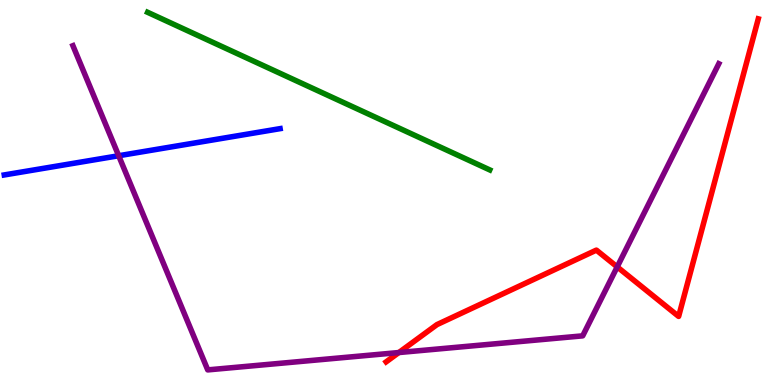[{'lines': ['blue', 'red'], 'intersections': []}, {'lines': ['green', 'red'], 'intersections': []}, {'lines': ['purple', 'red'], 'intersections': [{'x': 5.15, 'y': 0.843}, {'x': 7.96, 'y': 3.07}]}, {'lines': ['blue', 'green'], 'intersections': []}, {'lines': ['blue', 'purple'], 'intersections': [{'x': 1.53, 'y': 5.95}]}, {'lines': ['green', 'purple'], 'intersections': []}]